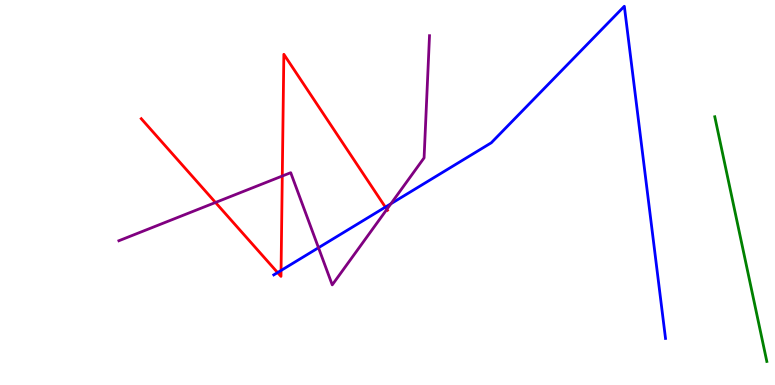[{'lines': ['blue', 'red'], 'intersections': [{'x': 3.58, 'y': 2.92}, {'x': 3.63, 'y': 2.98}, {'x': 4.97, 'y': 4.62}]}, {'lines': ['green', 'red'], 'intersections': []}, {'lines': ['purple', 'red'], 'intersections': [{'x': 2.78, 'y': 4.74}, {'x': 3.64, 'y': 5.43}, {'x': 4.99, 'y': 4.56}]}, {'lines': ['blue', 'green'], 'intersections': []}, {'lines': ['blue', 'purple'], 'intersections': [{'x': 4.11, 'y': 3.57}, {'x': 5.04, 'y': 4.71}]}, {'lines': ['green', 'purple'], 'intersections': []}]